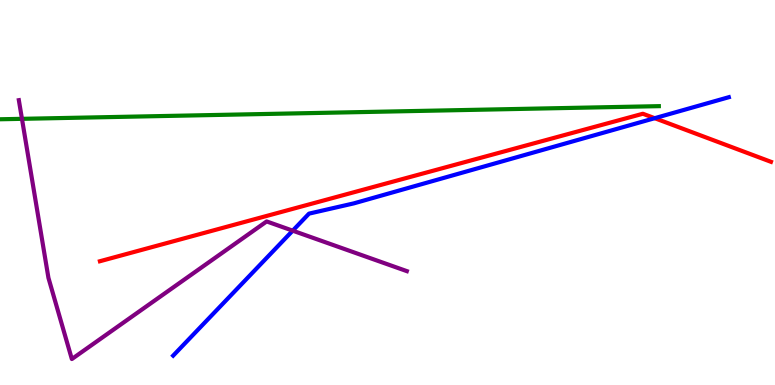[{'lines': ['blue', 'red'], 'intersections': [{'x': 8.45, 'y': 6.93}]}, {'lines': ['green', 'red'], 'intersections': []}, {'lines': ['purple', 'red'], 'intersections': []}, {'lines': ['blue', 'green'], 'intersections': []}, {'lines': ['blue', 'purple'], 'intersections': [{'x': 3.78, 'y': 4.01}]}, {'lines': ['green', 'purple'], 'intersections': [{'x': 0.283, 'y': 6.91}]}]